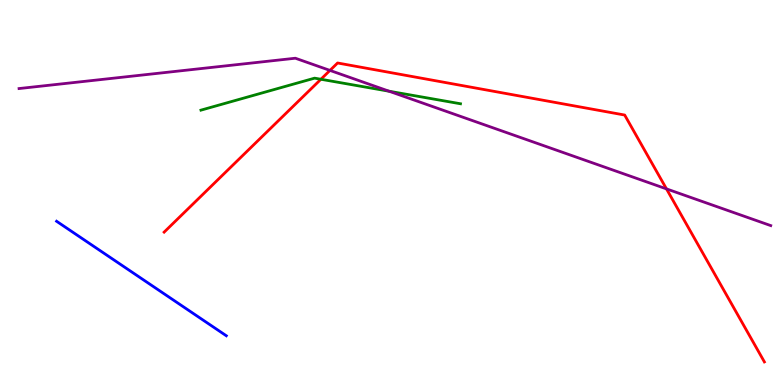[{'lines': ['blue', 'red'], 'intersections': []}, {'lines': ['green', 'red'], 'intersections': [{'x': 4.14, 'y': 7.94}]}, {'lines': ['purple', 'red'], 'intersections': [{'x': 4.26, 'y': 8.17}, {'x': 8.6, 'y': 5.09}]}, {'lines': ['blue', 'green'], 'intersections': []}, {'lines': ['blue', 'purple'], 'intersections': []}, {'lines': ['green', 'purple'], 'intersections': [{'x': 5.02, 'y': 7.63}]}]